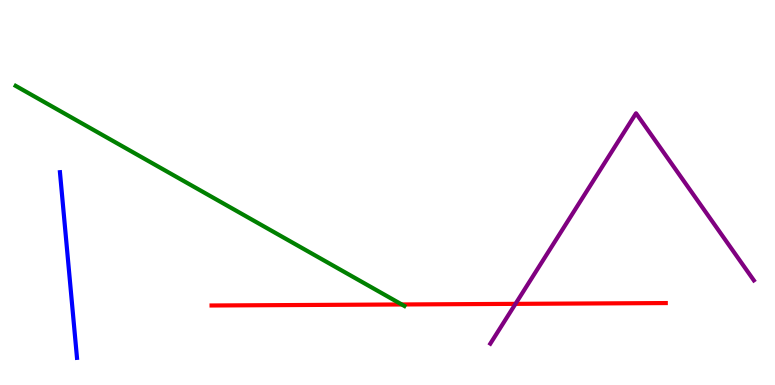[{'lines': ['blue', 'red'], 'intersections': []}, {'lines': ['green', 'red'], 'intersections': [{'x': 5.18, 'y': 2.09}]}, {'lines': ['purple', 'red'], 'intersections': [{'x': 6.65, 'y': 2.11}]}, {'lines': ['blue', 'green'], 'intersections': []}, {'lines': ['blue', 'purple'], 'intersections': []}, {'lines': ['green', 'purple'], 'intersections': []}]